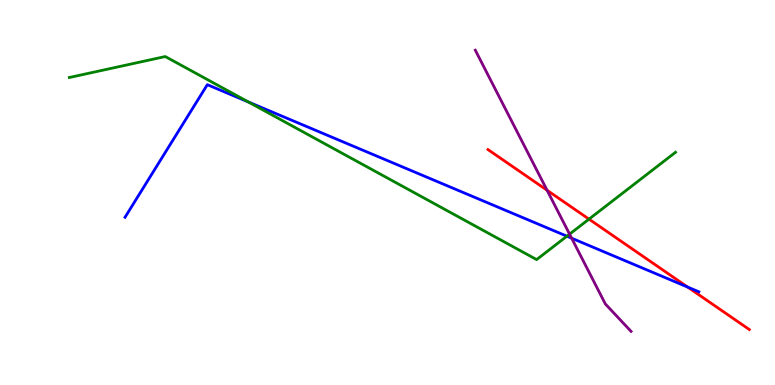[{'lines': ['blue', 'red'], 'intersections': [{'x': 8.87, 'y': 2.54}]}, {'lines': ['green', 'red'], 'intersections': [{'x': 7.6, 'y': 4.31}]}, {'lines': ['purple', 'red'], 'intersections': [{'x': 7.06, 'y': 5.06}]}, {'lines': ['blue', 'green'], 'intersections': [{'x': 3.2, 'y': 7.35}, {'x': 7.31, 'y': 3.87}]}, {'lines': ['blue', 'purple'], 'intersections': [{'x': 7.38, 'y': 3.81}]}, {'lines': ['green', 'purple'], 'intersections': [{'x': 7.35, 'y': 3.92}]}]